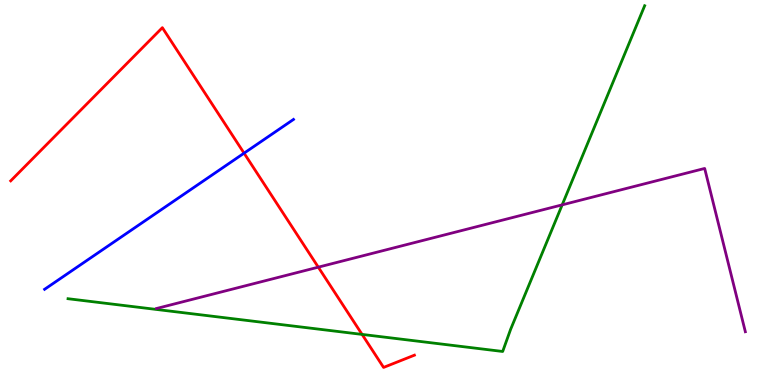[{'lines': ['blue', 'red'], 'intersections': [{'x': 3.15, 'y': 6.02}]}, {'lines': ['green', 'red'], 'intersections': [{'x': 4.67, 'y': 1.31}]}, {'lines': ['purple', 'red'], 'intersections': [{'x': 4.11, 'y': 3.06}]}, {'lines': ['blue', 'green'], 'intersections': []}, {'lines': ['blue', 'purple'], 'intersections': []}, {'lines': ['green', 'purple'], 'intersections': [{'x': 7.25, 'y': 4.68}]}]